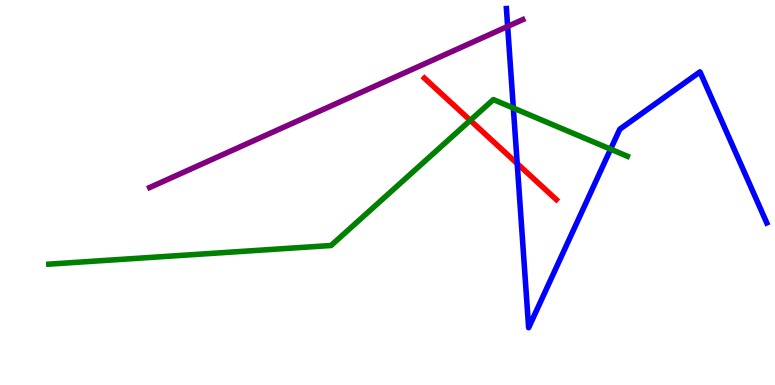[{'lines': ['blue', 'red'], 'intersections': [{'x': 6.67, 'y': 5.75}]}, {'lines': ['green', 'red'], 'intersections': [{'x': 6.07, 'y': 6.87}]}, {'lines': ['purple', 'red'], 'intersections': []}, {'lines': ['blue', 'green'], 'intersections': [{'x': 6.62, 'y': 7.19}, {'x': 7.88, 'y': 6.13}]}, {'lines': ['blue', 'purple'], 'intersections': [{'x': 6.55, 'y': 9.31}]}, {'lines': ['green', 'purple'], 'intersections': []}]